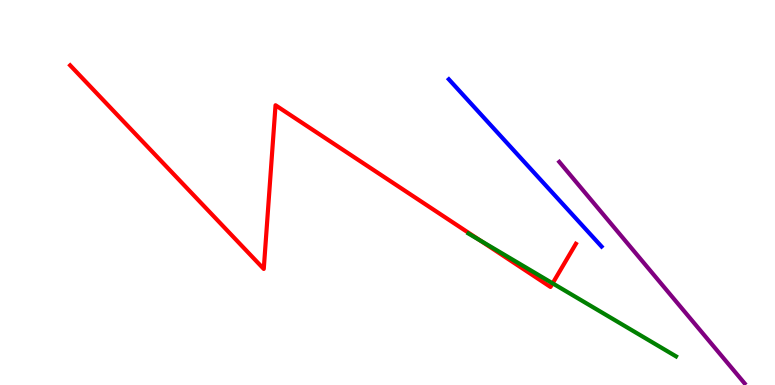[{'lines': ['blue', 'red'], 'intersections': []}, {'lines': ['green', 'red'], 'intersections': [{'x': 6.19, 'y': 3.76}, {'x': 7.13, 'y': 2.64}]}, {'lines': ['purple', 'red'], 'intersections': []}, {'lines': ['blue', 'green'], 'intersections': []}, {'lines': ['blue', 'purple'], 'intersections': []}, {'lines': ['green', 'purple'], 'intersections': []}]